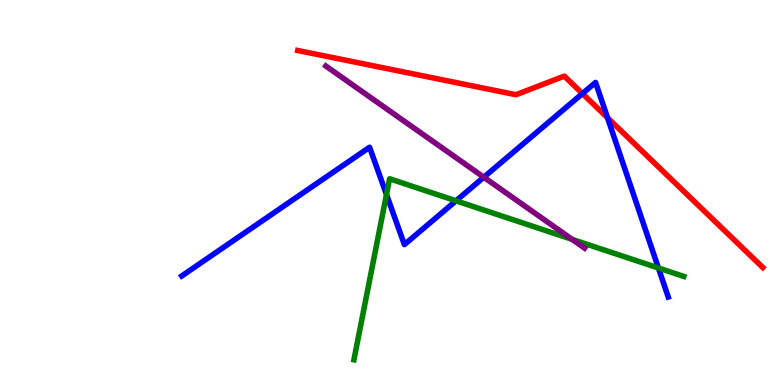[{'lines': ['blue', 'red'], 'intersections': [{'x': 7.52, 'y': 7.57}, {'x': 7.84, 'y': 6.94}]}, {'lines': ['green', 'red'], 'intersections': []}, {'lines': ['purple', 'red'], 'intersections': []}, {'lines': ['blue', 'green'], 'intersections': [{'x': 4.99, 'y': 4.95}, {'x': 5.88, 'y': 4.78}, {'x': 8.5, 'y': 3.04}]}, {'lines': ['blue', 'purple'], 'intersections': [{'x': 6.24, 'y': 5.4}]}, {'lines': ['green', 'purple'], 'intersections': [{'x': 7.38, 'y': 3.78}]}]